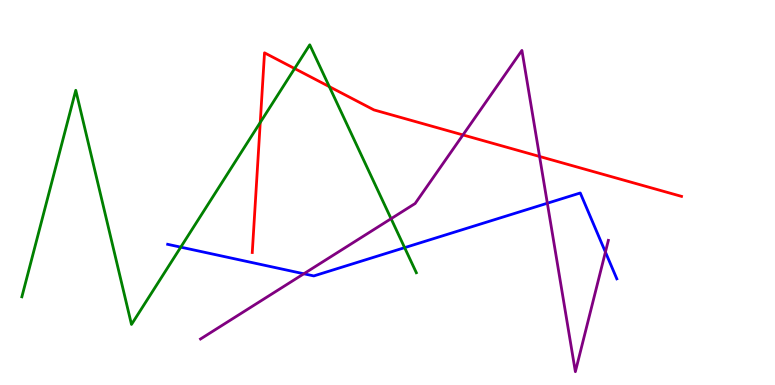[{'lines': ['blue', 'red'], 'intersections': []}, {'lines': ['green', 'red'], 'intersections': [{'x': 3.36, 'y': 6.82}, {'x': 3.8, 'y': 8.22}, {'x': 4.25, 'y': 7.75}]}, {'lines': ['purple', 'red'], 'intersections': [{'x': 5.97, 'y': 6.5}, {'x': 6.96, 'y': 5.94}]}, {'lines': ['blue', 'green'], 'intersections': [{'x': 2.33, 'y': 3.58}, {'x': 5.22, 'y': 3.57}]}, {'lines': ['blue', 'purple'], 'intersections': [{'x': 3.92, 'y': 2.89}, {'x': 7.06, 'y': 4.72}, {'x': 7.81, 'y': 3.45}]}, {'lines': ['green', 'purple'], 'intersections': [{'x': 5.05, 'y': 4.32}]}]